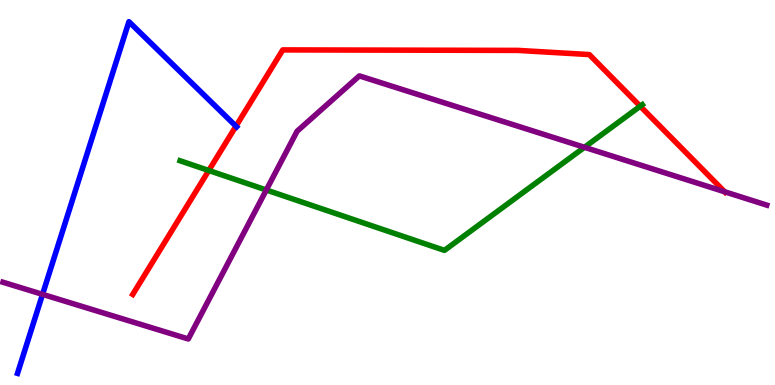[{'lines': ['blue', 'red'], 'intersections': [{'x': 3.04, 'y': 6.72}]}, {'lines': ['green', 'red'], 'intersections': [{'x': 2.69, 'y': 5.57}, {'x': 8.26, 'y': 7.24}]}, {'lines': ['purple', 'red'], 'intersections': [{'x': 9.35, 'y': 5.02}]}, {'lines': ['blue', 'green'], 'intersections': []}, {'lines': ['blue', 'purple'], 'intersections': [{'x': 0.549, 'y': 2.35}]}, {'lines': ['green', 'purple'], 'intersections': [{'x': 3.44, 'y': 5.07}, {'x': 7.54, 'y': 6.17}]}]